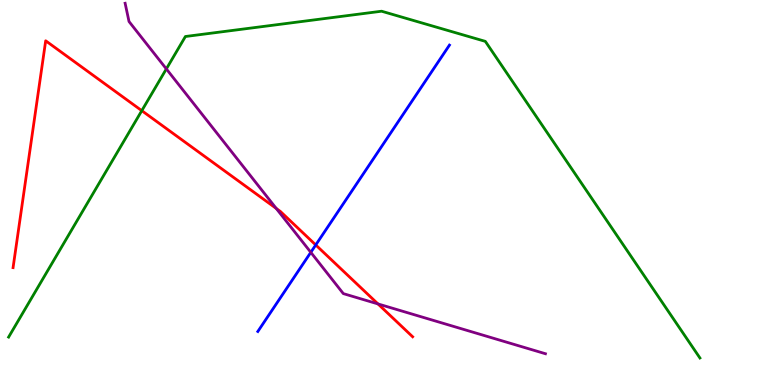[{'lines': ['blue', 'red'], 'intersections': [{'x': 4.07, 'y': 3.64}]}, {'lines': ['green', 'red'], 'intersections': [{'x': 1.83, 'y': 7.13}]}, {'lines': ['purple', 'red'], 'intersections': [{'x': 3.56, 'y': 4.59}, {'x': 4.88, 'y': 2.11}]}, {'lines': ['blue', 'green'], 'intersections': []}, {'lines': ['blue', 'purple'], 'intersections': [{'x': 4.01, 'y': 3.45}]}, {'lines': ['green', 'purple'], 'intersections': [{'x': 2.15, 'y': 8.21}]}]